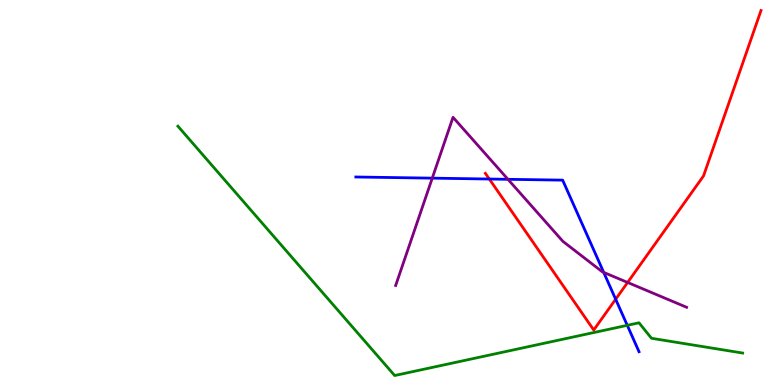[{'lines': ['blue', 'red'], 'intersections': [{'x': 6.31, 'y': 5.35}, {'x': 7.94, 'y': 2.23}]}, {'lines': ['green', 'red'], 'intersections': []}, {'lines': ['purple', 'red'], 'intersections': [{'x': 8.1, 'y': 2.66}]}, {'lines': ['blue', 'green'], 'intersections': [{'x': 8.09, 'y': 1.55}]}, {'lines': ['blue', 'purple'], 'intersections': [{'x': 5.58, 'y': 5.37}, {'x': 6.55, 'y': 5.34}, {'x': 7.79, 'y': 2.92}]}, {'lines': ['green', 'purple'], 'intersections': []}]